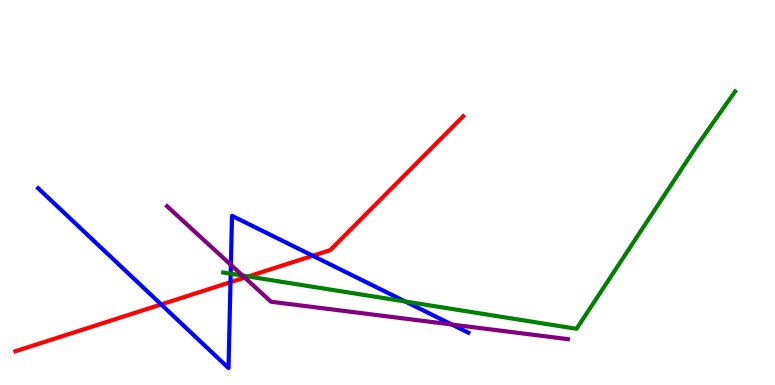[{'lines': ['blue', 'red'], 'intersections': [{'x': 2.08, 'y': 2.09}, {'x': 2.97, 'y': 2.67}, {'x': 4.04, 'y': 3.36}]}, {'lines': ['green', 'red'], 'intersections': [{'x': 3.2, 'y': 2.82}]}, {'lines': ['purple', 'red'], 'intersections': [{'x': 3.16, 'y': 2.79}]}, {'lines': ['blue', 'green'], 'intersections': [{'x': 2.98, 'y': 2.89}, {'x': 5.23, 'y': 2.17}]}, {'lines': ['blue', 'purple'], 'intersections': [{'x': 2.98, 'y': 3.12}, {'x': 5.83, 'y': 1.57}]}, {'lines': ['green', 'purple'], 'intersections': [{'x': 3.13, 'y': 2.84}]}]